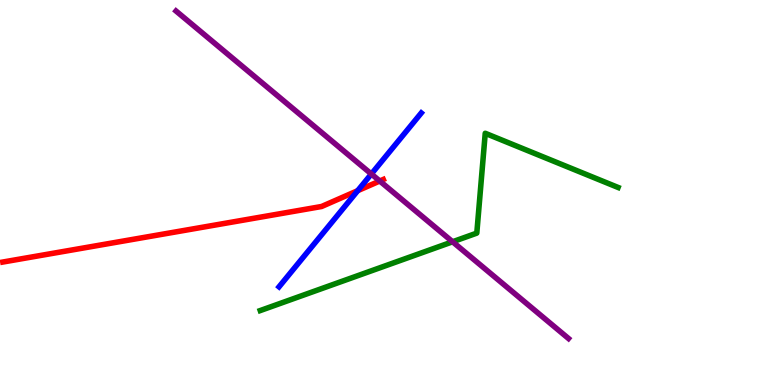[{'lines': ['blue', 'red'], 'intersections': [{'x': 4.62, 'y': 5.05}]}, {'lines': ['green', 'red'], 'intersections': []}, {'lines': ['purple', 'red'], 'intersections': [{'x': 4.9, 'y': 5.3}]}, {'lines': ['blue', 'green'], 'intersections': []}, {'lines': ['blue', 'purple'], 'intersections': [{'x': 4.79, 'y': 5.48}]}, {'lines': ['green', 'purple'], 'intersections': [{'x': 5.84, 'y': 3.72}]}]